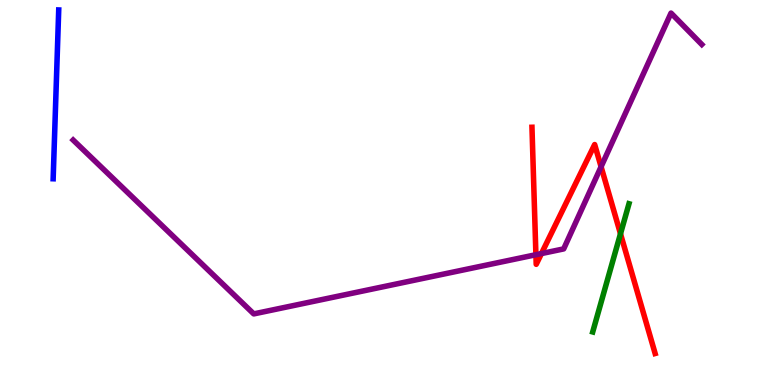[{'lines': ['blue', 'red'], 'intersections': []}, {'lines': ['green', 'red'], 'intersections': [{'x': 8.01, 'y': 3.93}]}, {'lines': ['purple', 'red'], 'intersections': [{'x': 6.91, 'y': 3.38}, {'x': 6.99, 'y': 3.41}, {'x': 7.76, 'y': 5.67}]}, {'lines': ['blue', 'green'], 'intersections': []}, {'lines': ['blue', 'purple'], 'intersections': []}, {'lines': ['green', 'purple'], 'intersections': []}]